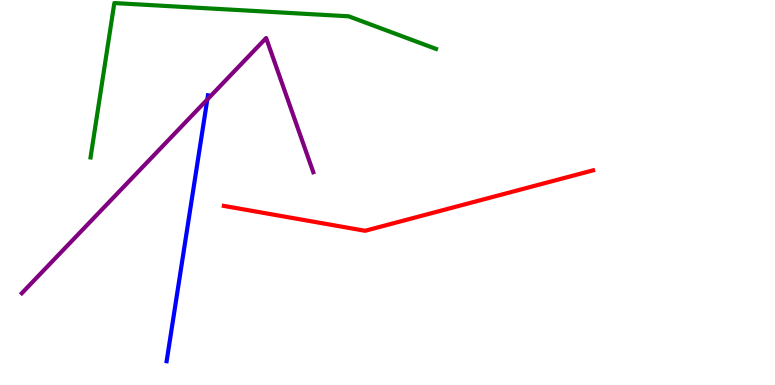[{'lines': ['blue', 'red'], 'intersections': []}, {'lines': ['green', 'red'], 'intersections': []}, {'lines': ['purple', 'red'], 'intersections': []}, {'lines': ['blue', 'green'], 'intersections': []}, {'lines': ['blue', 'purple'], 'intersections': [{'x': 2.67, 'y': 7.42}]}, {'lines': ['green', 'purple'], 'intersections': []}]